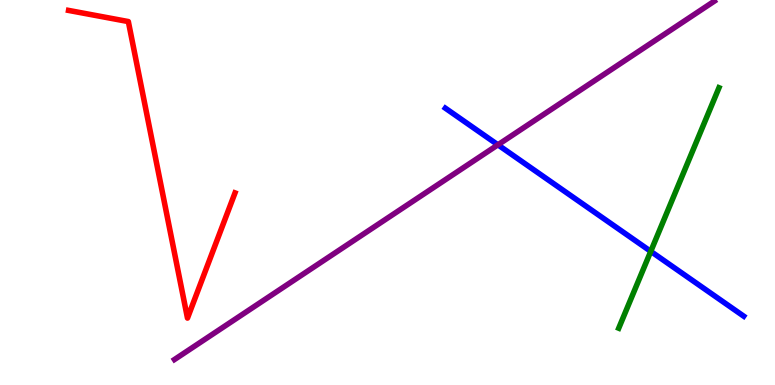[{'lines': ['blue', 'red'], 'intersections': []}, {'lines': ['green', 'red'], 'intersections': []}, {'lines': ['purple', 'red'], 'intersections': []}, {'lines': ['blue', 'green'], 'intersections': [{'x': 8.4, 'y': 3.47}]}, {'lines': ['blue', 'purple'], 'intersections': [{'x': 6.42, 'y': 6.24}]}, {'lines': ['green', 'purple'], 'intersections': []}]